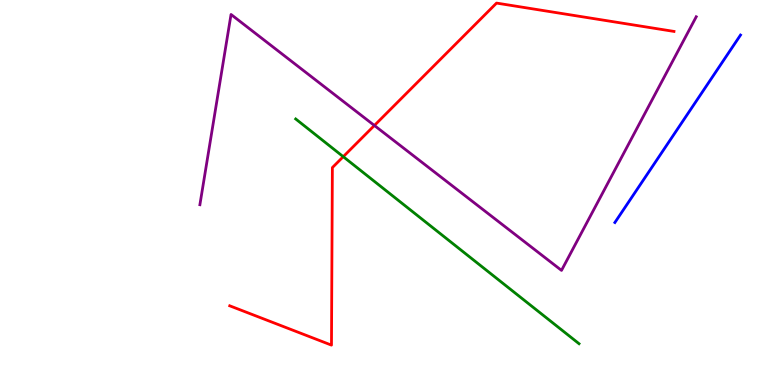[{'lines': ['blue', 'red'], 'intersections': []}, {'lines': ['green', 'red'], 'intersections': [{'x': 4.43, 'y': 5.93}]}, {'lines': ['purple', 'red'], 'intersections': [{'x': 4.83, 'y': 6.74}]}, {'lines': ['blue', 'green'], 'intersections': []}, {'lines': ['blue', 'purple'], 'intersections': []}, {'lines': ['green', 'purple'], 'intersections': []}]